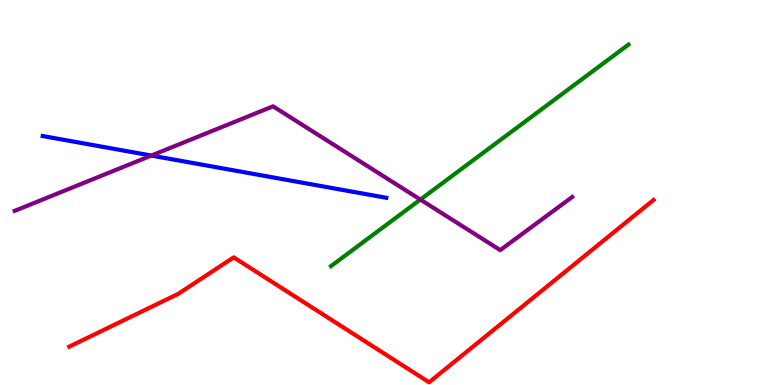[{'lines': ['blue', 'red'], 'intersections': []}, {'lines': ['green', 'red'], 'intersections': []}, {'lines': ['purple', 'red'], 'intersections': []}, {'lines': ['blue', 'green'], 'intersections': []}, {'lines': ['blue', 'purple'], 'intersections': [{'x': 1.95, 'y': 5.96}]}, {'lines': ['green', 'purple'], 'intersections': [{'x': 5.42, 'y': 4.82}]}]